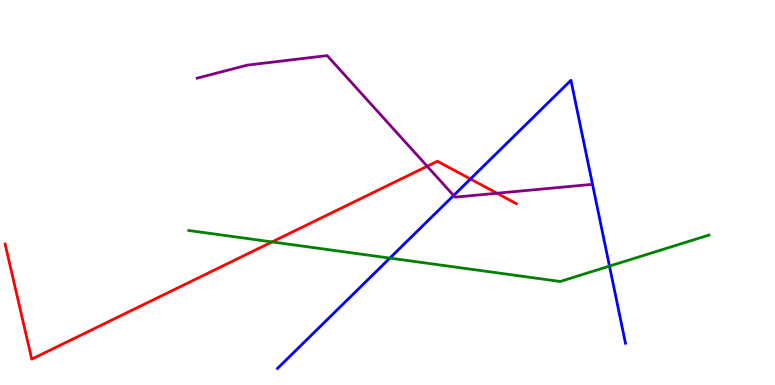[{'lines': ['blue', 'red'], 'intersections': [{'x': 6.07, 'y': 5.35}]}, {'lines': ['green', 'red'], 'intersections': [{'x': 3.51, 'y': 3.72}]}, {'lines': ['purple', 'red'], 'intersections': [{'x': 5.51, 'y': 5.68}, {'x': 6.41, 'y': 4.98}]}, {'lines': ['blue', 'green'], 'intersections': [{'x': 5.03, 'y': 3.3}, {'x': 7.86, 'y': 3.09}]}, {'lines': ['blue', 'purple'], 'intersections': [{'x': 5.85, 'y': 4.92}]}, {'lines': ['green', 'purple'], 'intersections': []}]